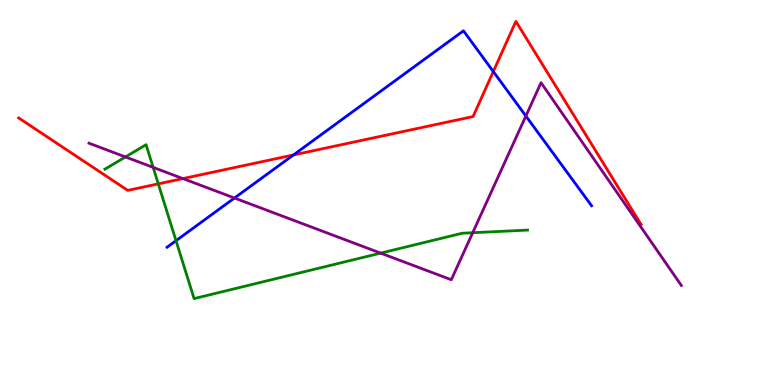[{'lines': ['blue', 'red'], 'intersections': [{'x': 3.79, 'y': 5.98}, {'x': 6.37, 'y': 8.14}]}, {'lines': ['green', 'red'], 'intersections': [{'x': 2.04, 'y': 5.22}]}, {'lines': ['purple', 'red'], 'intersections': [{'x': 2.36, 'y': 5.36}]}, {'lines': ['blue', 'green'], 'intersections': [{'x': 2.27, 'y': 3.75}]}, {'lines': ['blue', 'purple'], 'intersections': [{'x': 3.03, 'y': 4.86}, {'x': 6.79, 'y': 6.99}]}, {'lines': ['green', 'purple'], 'intersections': [{'x': 1.62, 'y': 5.92}, {'x': 1.98, 'y': 5.65}, {'x': 4.91, 'y': 3.43}, {'x': 6.1, 'y': 3.96}]}]